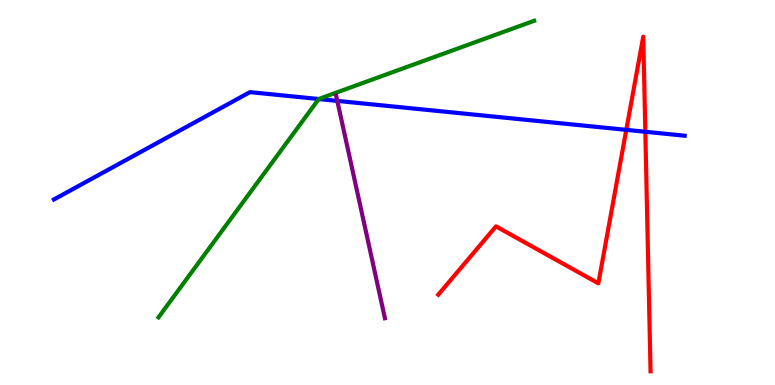[{'lines': ['blue', 'red'], 'intersections': [{'x': 8.08, 'y': 6.63}, {'x': 8.33, 'y': 6.58}]}, {'lines': ['green', 'red'], 'intersections': []}, {'lines': ['purple', 'red'], 'intersections': []}, {'lines': ['blue', 'green'], 'intersections': [{'x': 4.11, 'y': 7.43}]}, {'lines': ['blue', 'purple'], 'intersections': [{'x': 4.35, 'y': 7.38}]}, {'lines': ['green', 'purple'], 'intersections': []}]